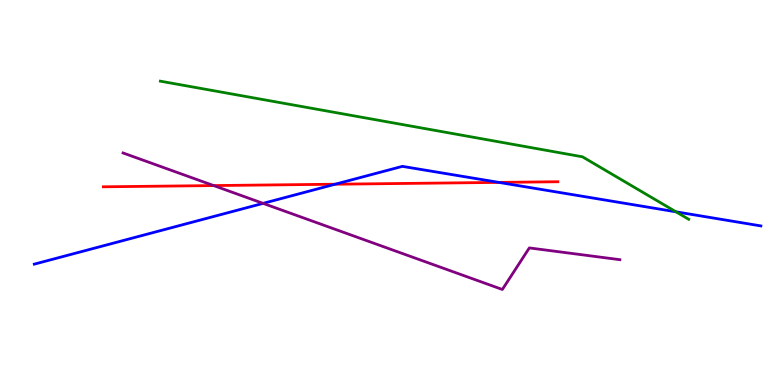[{'lines': ['blue', 'red'], 'intersections': [{'x': 4.32, 'y': 5.22}, {'x': 6.44, 'y': 5.26}]}, {'lines': ['green', 'red'], 'intersections': []}, {'lines': ['purple', 'red'], 'intersections': [{'x': 2.76, 'y': 5.18}]}, {'lines': ['blue', 'green'], 'intersections': [{'x': 8.72, 'y': 4.5}]}, {'lines': ['blue', 'purple'], 'intersections': [{'x': 3.39, 'y': 4.72}]}, {'lines': ['green', 'purple'], 'intersections': []}]